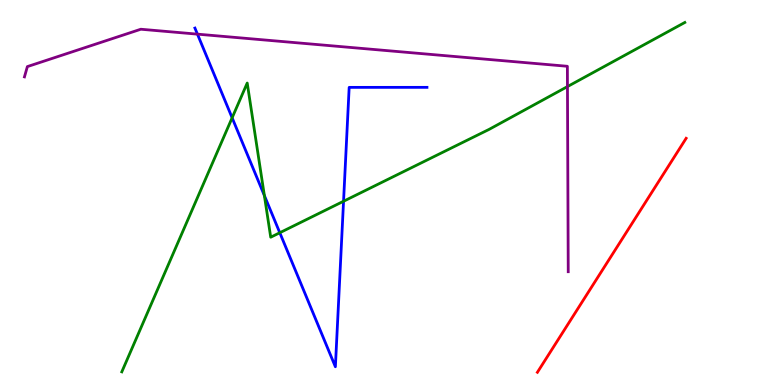[{'lines': ['blue', 'red'], 'intersections': []}, {'lines': ['green', 'red'], 'intersections': []}, {'lines': ['purple', 'red'], 'intersections': []}, {'lines': ['blue', 'green'], 'intersections': [{'x': 3.0, 'y': 6.94}, {'x': 3.41, 'y': 4.92}, {'x': 3.61, 'y': 3.96}, {'x': 4.43, 'y': 4.77}]}, {'lines': ['blue', 'purple'], 'intersections': [{'x': 2.55, 'y': 9.11}]}, {'lines': ['green', 'purple'], 'intersections': [{'x': 7.32, 'y': 7.75}]}]